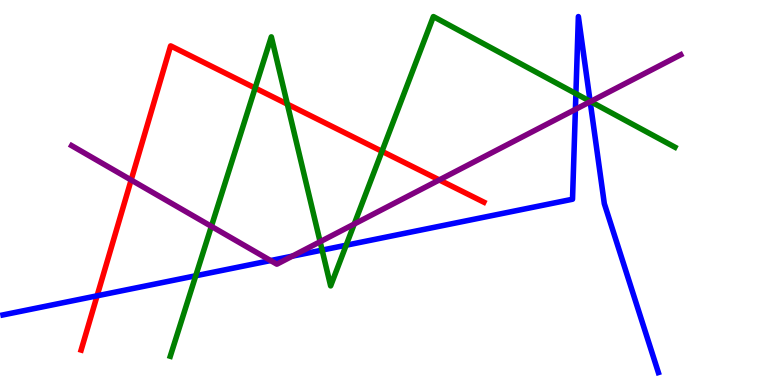[{'lines': ['blue', 'red'], 'intersections': [{'x': 1.25, 'y': 2.32}]}, {'lines': ['green', 'red'], 'intersections': [{'x': 3.29, 'y': 7.71}, {'x': 3.71, 'y': 7.3}, {'x': 4.93, 'y': 6.07}]}, {'lines': ['purple', 'red'], 'intersections': [{'x': 1.69, 'y': 5.32}, {'x': 5.67, 'y': 5.33}]}, {'lines': ['blue', 'green'], 'intersections': [{'x': 2.53, 'y': 2.84}, {'x': 4.16, 'y': 3.5}, {'x': 4.47, 'y': 3.63}, {'x': 7.43, 'y': 7.57}, {'x': 7.61, 'y': 7.37}]}, {'lines': ['blue', 'purple'], 'intersections': [{'x': 3.49, 'y': 3.23}, {'x': 3.77, 'y': 3.35}, {'x': 7.42, 'y': 7.16}, {'x': 7.62, 'y': 7.36}]}, {'lines': ['green', 'purple'], 'intersections': [{'x': 2.73, 'y': 4.12}, {'x': 4.13, 'y': 3.72}, {'x': 4.57, 'y': 4.18}, {'x': 7.62, 'y': 7.36}]}]